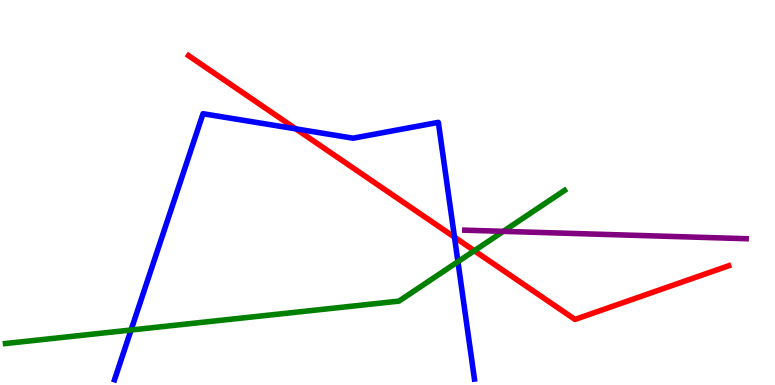[{'lines': ['blue', 'red'], 'intersections': [{'x': 3.82, 'y': 6.65}, {'x': 5.86, 'y': 3.84}]}, {'lines': ['green', 'red'], 'intersections': [{'x': 6.12, 'y': 3.49}]}, {'lines': ['purple', 'red'], 'intersections': []}, {'lines': ['blue', 'green'], 'intersections': [{'x': 1.69, 'y': 1.43}, {'x': 5.91, 'y': 3.2}]}, {'lines': ['blue', 'purple'], 'intersections': []}, {'lines': ['green', 'purple'], 'intersections': [{'x': 6.49, 'y': 3.99}]}]